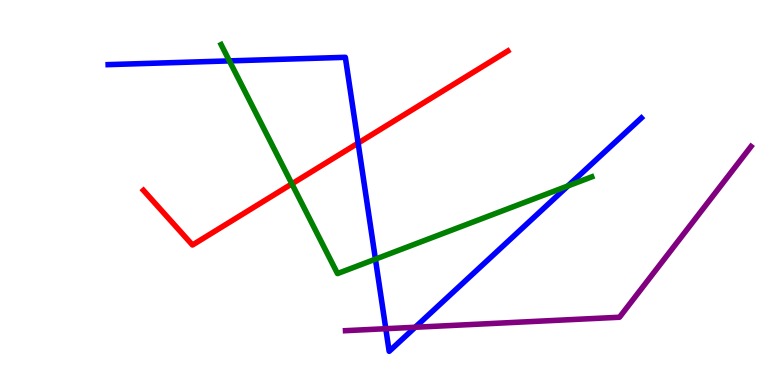[{'lines': ['blue', 'red'], 'intersections': [{'x': 4.62, 'y': 6.28}]}, {'lines': ['green', 'red'], 'intersections': [{'x': 3.77, 'y': 5.23}]}, {'lines': ['purple', 'red'], 'intersections': []}, {'lines': ['blue', 'green'], 'intersections': [{'x': 2.96, 'y': 8.42}, {'x': 4.84, 'y': 3.27}, {'x': 7.33, 'y': 5.17}]}, {'lines': ['blue', 'purple'], 'intersections': [{'x': 4.98, 'y': 1.46}, {'x': 5.36, 'y': 1.5}]}, {'lines': ['green', 'purple'], 'intersections': []}]